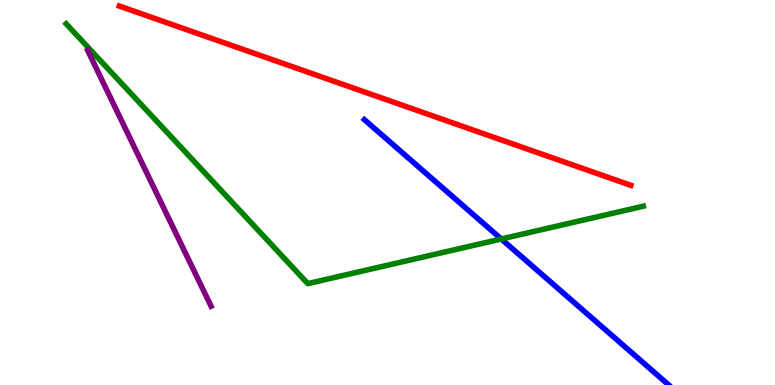[{'lines': ['blue', 'red'], 'intersections': []}, {'lines': ['green', 'red'], 'intersections': []}, {'lines': ['purple', 'red'], 'intersections': []}, {'lines': ['blue', 'green'], 'intersections': [{'x': 6.47, 'y': 3.79}]}, {'lines': ['blue', 'purple'], 'intersections': []}, {'lines': ['green', 'purple'], 'intersections': []}]